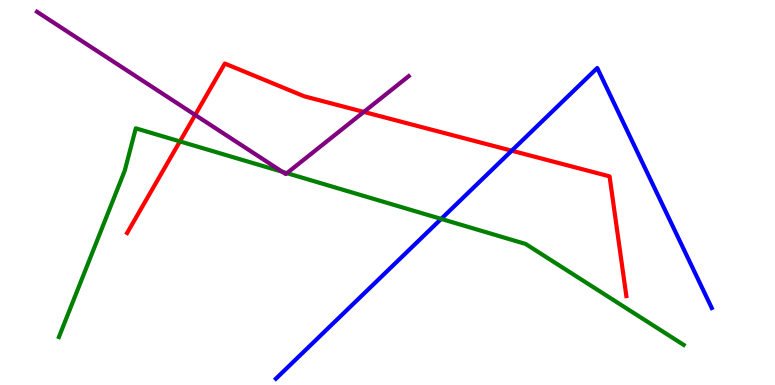[{'lines': ['blue', 'red'], 'intersections': [{'x': 6.6, 'y': 6.09}]}, {'lines': ['green', 'red'], 'intersections': [{'x': 2.32, 'y': 6.33}]}, {'lines': ['purple', 'red'], 'intersections': [{'x': 2.52, 'y': 7.01}, {'x': 4.69, 'y': 7.09}]}, {'lines': ['blue', 'green'], 'intersections': [{'x': 5.69, 'y': 4.31}]}, {'lines': ['blue', 'purple'], 'intersections': []}, {'lines': ['green', 'purple'], 'intersections': [{'x': 3.64, 'y': 5.54}, {'x': 3.7, 'y': 5.5}]}]